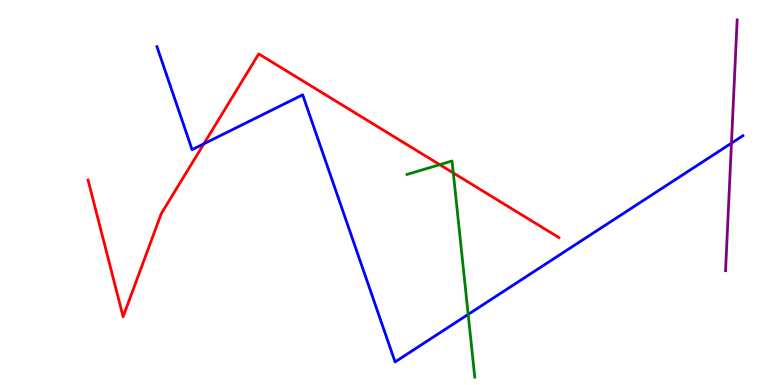[{'lines': ['blue', 'red'], 'intersections': [{'x': 2.63, 'y': 6.27}]}, {'lines': ['green', 'red'], 'intersections': [{'x': 5.67, 'y': 5.72}, {'x': 5.85, 'y': 5.51}]}, {'lines': ['purple', 'red'], 'intersections': []}, {'lines': ['blue', 'green'], 'intersections': [{'x': 6.04, 'y': 1.83}]}, {'lines': ['blue', 'purple'], 'intersections': [{'x': 9.44, 'y': 6.28}]}, {'lines': ['green', 'purple'], 'intersections': []}]